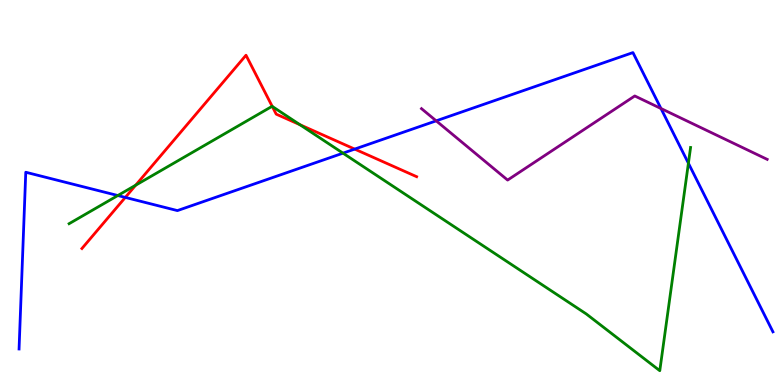[{'lines': ['blue', 'red'], 'intersections': [{'x': 1.62, 'y': 4.87}, {'x': 4.58, 'y': 6.13}]}, {'lines': ['green', 'red'], 'intersections': [{'x': 1.75, 'y': 5.19}, {'x': 3.51, 'y': 7.24}, {'x': 3.87, 'y': 6.76}]}, {'lines': ['purple', 'red'], 'intersections': []}, {'lines': ['blue', 'green'], 'intersections': [{'x': 1.52, 'y': 4.92}, {'x': 4.43, 'y': 6.02}, {'x': 8.88, 'y': 5.76}]}, {'lines': ['blue', 'purple'], 'intersections': [{'x': 5.63, 'y': 6.86}, {'x': 8.53, 'y': 7.18}]}, {'lines': ['green', 'purple'], 'intersections': []}]